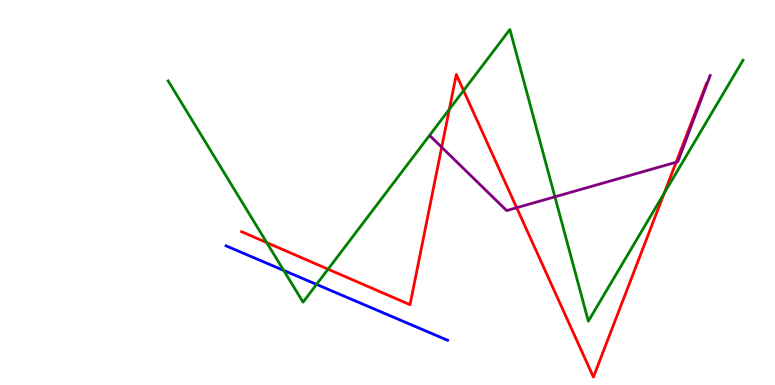[{'lines': ['blue', 'red'], 'intersections': []}, {'lines': ['green', 'red'], 'intersections': [{'x': 3.44, 'y': 3.7}, {'x': 4.23, 'y': 3.01}, {'x': 5.8, 'y': 7.16}, {'x': 5.98, 'y': 7.65}, {'x': 8.57, 'y': 4.98}]}, {'lines': ['purple', 'red'], 'intersections': [{'x': 5.7, 'y': 6.18}, {'x': 6.67, 'y': 4.6}, {'x': 8.72, 'y': 5.79}]}, {'lines': ['blue', 'green'], 'intersections': [{'x': 3.66, 'y': 2.98}, {'x': 4.08, 'y': 2.61}]}, {'lines': ['blue', 'purple'], 'intersections': []}, {'lines': ['green', 'purple'], 'intersections': [{'x': 7.16, 'y': 4.89}]}]